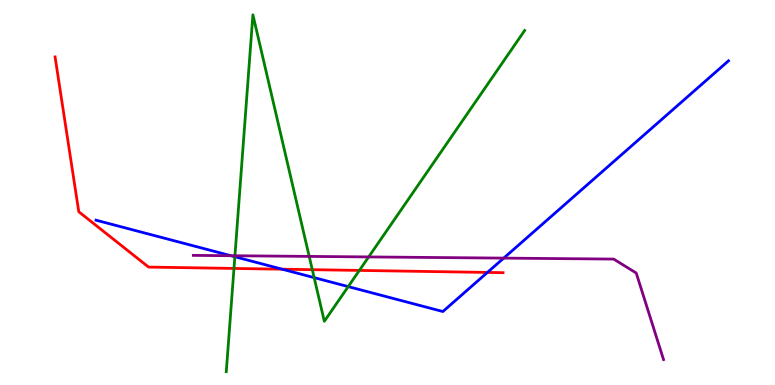[{'lines': ['blue', 'red'], 'intersections': [{'x': 3.64, 'y': 3.01}, {'x': 6.29, 'y': 2.92}]}, {'lines': ['green', 'red'], 'intersections': [{'x': 3.02, 'y': 3.03}, {'x': 4.03, 'y': 3.0}, {'x': 4.64, 'y': 2.98}]}, {'lines': ['purple', 'red'], 'intersections': []}, {'lines': ['blue', 'green'], 'intersections': [{'x': 3.03, 'y': 3.33}, {'x': 4.05, 'y': 2.79}, {'x': 4.49, 'y': 2.56}]}, {'lines': ['blue', 'purple'], 'intersections': [{'x': 2.98, 'y': 3.36}, {'x': 6.5, 'y': 3.3}]}, {'lines': ['green', 'purple'], 'intersections': [{'x': 3.03, 'y': 3.36}, {'x': 3.99, 'y': 3.34}, {'x': 4.76, 'y': 3.33}]}]